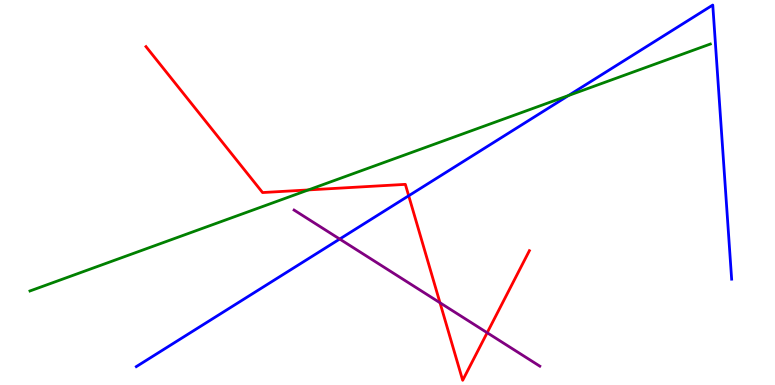[{'lines': ['blue', 'red'], 'intersections': [{'x': 5.27, 'y': 4.92}]}, {'lines': ['green', 'red'], 'intersections': [{'x': 3.98, 'y': 5.07}]}, {'lines': ['purple', 'red'], 'intersections': [{'x': 5.68, 'y': 2.14}, {'x': 6.29, 'y': 1.36}]}, {'lines': ['blue', 'green'], 'intersections': [{'x': 7.34, 'y': 7.52}]}, {'lines': ['blue', 'purple'], 'intersections': [{'x': 4.38, 'y': 3.79}]}, {'lines': ['green', 'purple'], 'intersections': []}]